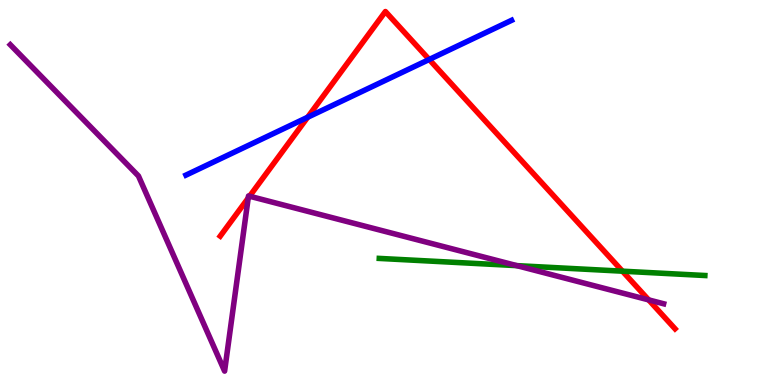[{'lines': ['blue', 'red'], 'intersections': [{'x': 3.97, 'y': 6.95}, {'x': 5.54, 'y': 8.45}]}, {'lines': ['green', 'red'], 'intersections': [{'x': 8.03, 'y': 2.96}]}, {'lines': ['purple', 'red'], 'intersections': [{'x': 3.2, 'y': 4.85}, {'x': 3.22, 'y': 4.9}, {'x': 8.37, 'y': 2.21}]}, {'lines': ['blue', 'green'], 'intersections': []}, {'lines': ['blue', 'purple'], 'intersections': []}, {'lines': ['green', 'purple'], 'intersections': [{'x': 6.67, 'y': 3.1}]}]